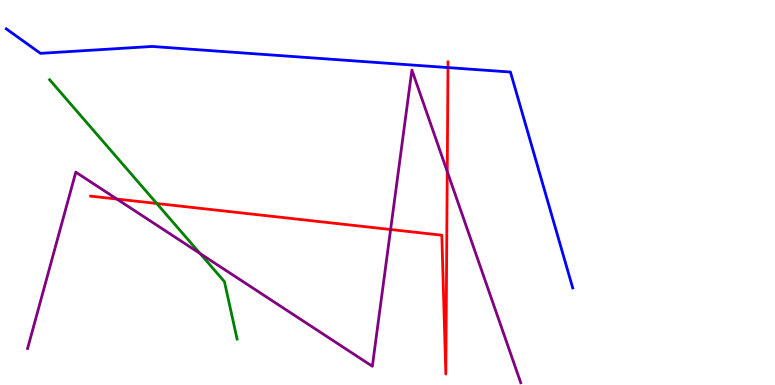[{'lines': ['blue', 'red'], 'intersections': [{'x': 5.78, 'y': 8.24}]}, {'lines': ['green', 'red'], 'intersections': [{'x': 2.02, 'y': 4.71}]}, {'lines': ['purple', 'red'], 'intersections': [{'x': 1.51, 'y': 4.83}, {'x': 5.04, 'y': 4.04}, {'x': 5.77, 'y': 5.54}]}, {'lines': ['blue', 'green'], 'intersections': []}, {'lines': ['blue', 'purple'], 'intersections': []}, {'lines': ['green', 'purple'], 'intersections': [{'x': 2.58, 'y': 3.42}]}]